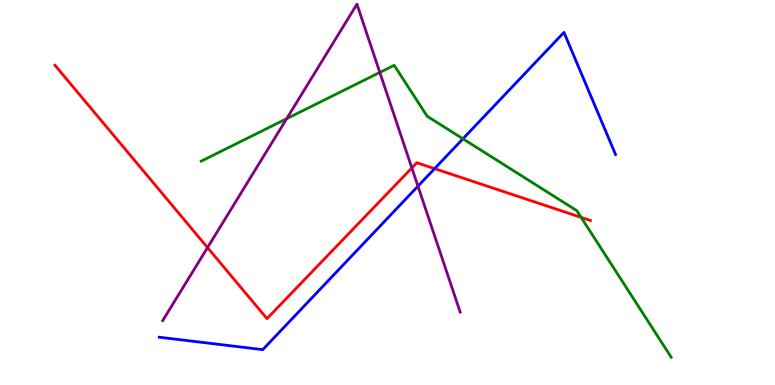[{'lines': ['blue', 'red'], 'intersections': [{'x': 5.61, 'y': 5.62}]}, {'lines': ['green', 'red'], 'intersections': [{'x': 7.5, 'y': 4.35}]}, {'lines': ['purple', 'red'], 'intersections': [{'x': 2.68, 'y': 3.57}, {'x': 5.31, 'y': 5.64}]}, {'lines': ['blue', 'green'], 'intersections': [{'x': 5.97, 'y': 6.39}]}, {'lines': ['blue', 'purple'], 'intersections': [{'x': 5.39, 'y': 5.16}]}, {'lines': ['green', 'purple'], 'intersections': [{'x': 3.7, 'y': 6.92}, {'x': 4.9, 'y': 8.12}]}]